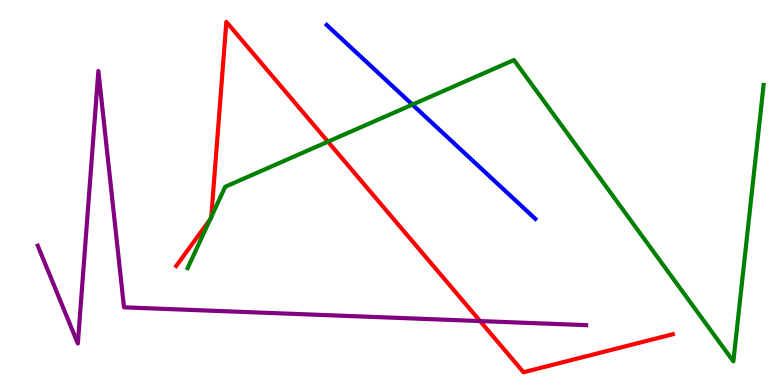[{'lines': ['blue', 'red'], 'intersections': []}, {'lines': ['green', 'red'], 'intersections': [{'x': 2.71, 'y': 4.3}, {'x': 2.73, 'y': 4.37}, {'x': 4.23, 'y': 6.32}]}, {'lines': ['purple', 'red'], 'intersections': [{'x': 6.19, 'y': 1.66}]}, {'lines': ['blue', 'green'], 'intersections': [{'x': 5.32, 'y': 7.28}]}, {'lines': ['blue', 'purple'], 'intersections': []}, {'lines': ['green', 'purple'], 'intersections': []}]